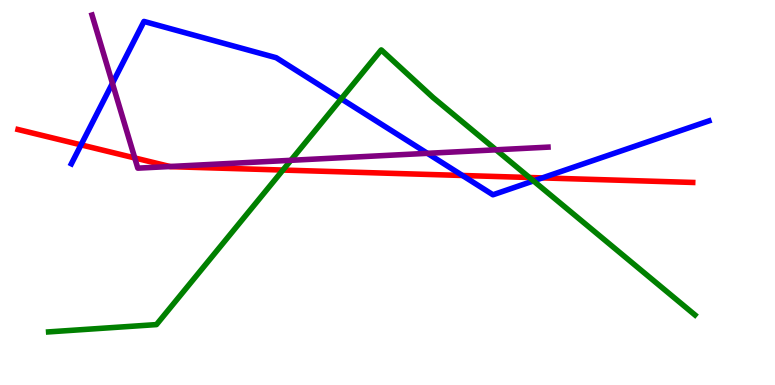[{'lines': ['blue', 'red'], 'intersections': [{'x': 1.05, 'y': 6.24}, {'x': 5.97, 'y': 5.44}, {'x': 7.0, 'y': 5.38}]}, {'lines': ['green', 'red'], 'intersections': [{'x': 3.65, 'y': 5.58}, {'x': 6.83, 'y': 5.39}]}, {'lines': ['purple', 'red'], 'intersections': [{'x': 1.74, 'y': 5.9}, {'x': 2.19, 'y': 5.68}]}, {'lines': ['blue', 'green'], 'intersections': [{'x': 4.4, 'y': 7.43}, {'x': 6.88, 'y': 5.3}]}, {'lines': ['blue', 'purple'], 'intersections': [{'x': 1.45, 'y': 7.84}, {'x': 5.51, 'y': 6.02}]}, {'lines': ['green', 'purple'], 'intersections': [{'x': 3.75, 'y': 5.84}, {'x': 6.4, 'y': 6.11}]}]